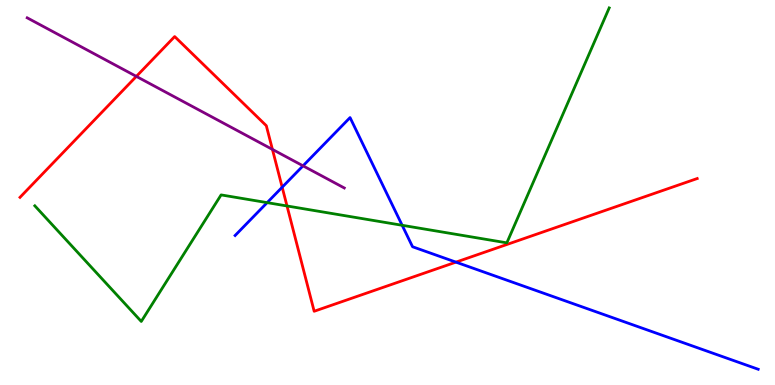[{'lines': ['blue', 'red'], 'intersections': [{'x': 3.64, 'y': 5.14}, {'x': 5.88, 'y': 3.19}]}, {'lines': ['green', 'red'], 'intersections': [{'x': 3.7, 'y': 4.65}]}, {'lines': ['purple', 'red'], 'intersections': [{'x': 1.76, 'y': 8.02}, {'x': 3.52, 'y': 6.12}]}, {'lines': ['blue', 'green'], 'intersections': [{'x': 3.45, 'y': 4.74}, {'x': 5.19, 'y': 4.15}]}, {'lines': ['blue', 'purple'], 'intersections': [{'x': 3.91, 'y': 5.69}]}, {'lines': ['green', 'purple'], 'intersections': []}]